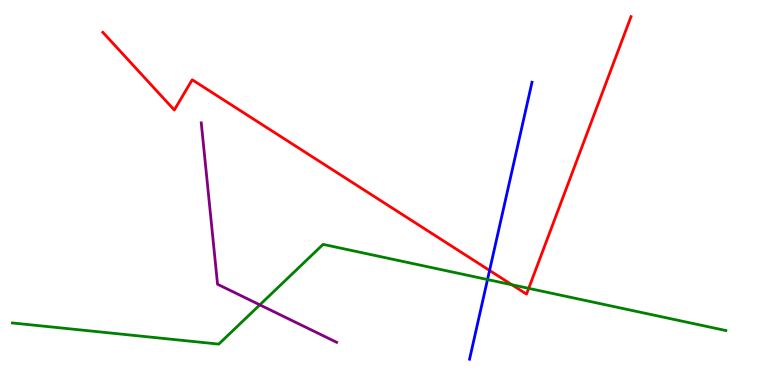[{'lines': ['blue', 'red'], 'intersections': [{'x': 6.32, 'y': 2.98}]}, {'lines': ['green', 'red'], 'intersections': [{'x': 6.61, 'y': 2.6}, {'x': 6.82, 'y': 2.51}]}, {'lines': ['purple', 'red'], 'intersections': []}, {'lines': ['blue', 'green'], 'intersections': [{'x': 6.29, 'y': 2.74}]}, {'lines': ['blue', 'purple'], 'intersections': []}, {'lines': ['green', 'purple'], 'intersections': [{'x': 3.35, 'y': 2.08}]}]